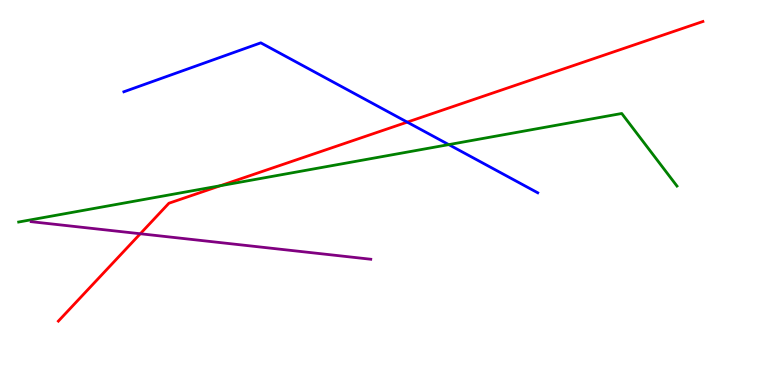[{'lines': ['blue', 'red'], 'intersections': [{'x': 5.25, 'y': 6.83}]}, {'lines': ['green', 'red'], 'intersections': [{'x': 2.84, 'y': 5.18}]}, {'lines': ['purple', 'red'], 'intersections': [{'x': 1.81, 'y': 3.93}]}, {'lines': ['blue', 'green'], 'intersections': [{'x': 5.79, 'y': 6.24}]}, {'lines': ['blue', 'purple'], 'intersections': []}, {'lines': ['green', 'purple'], 'intersections': []}]